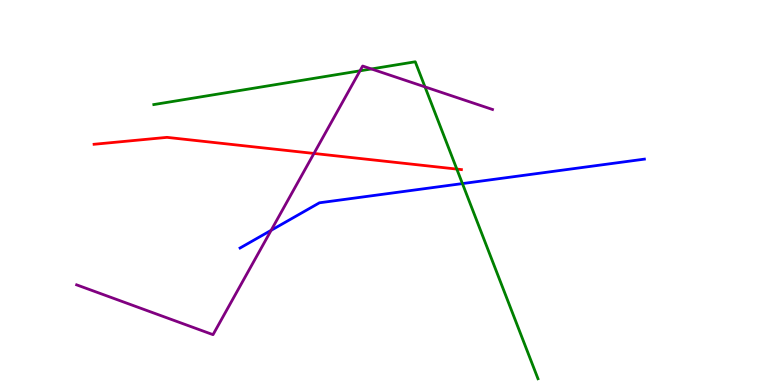[{'lines': ['blue', 'red'], 'intersections': []}, {'lines': ['green', 'red'], 'intersections': [{'x': 5.89, 'y': 5.61}]}, {'lines': ['purple', 'red'], 'intersections': [{'x': 4.05, 'y': 6.01}]}, {'lines': ['blue', 'green'], 'intersections': [{'x': 5.97, 'y': 5.23}]}, {'lines': ['blue', 'purple'], 'intersections': [{'x': 3.5, 'y': 4.02}]}, {'lines': ['green', 'purple'], 'intersections': [{'x': 4.64, 'y': 8.16}, {'x': 4.79, 'y': 8.21}, {'x': 5.48, 'y': 7.74}]}]